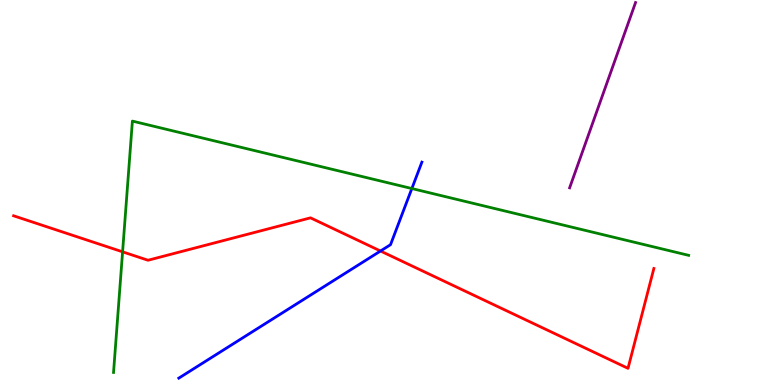[{'lines': ['blue', 'red'], 'intersections': [{'x': 4.91, 'y': 3.48}]}, {'lines': ['green', 'red'], 'intersections': [{'x': 1.58, 'y': 3.46}]}, {'lines': ['purple', 'red'], 'intersections': []}, {'lines': ['blue', 'green'], 'intersections': [{'x': 5.31, 'y': 5.1}]}, {'lines': ['blue', 'purple'], 'intersections': []}, {'lines': ['green', 'purple'], 'intersections': []}]